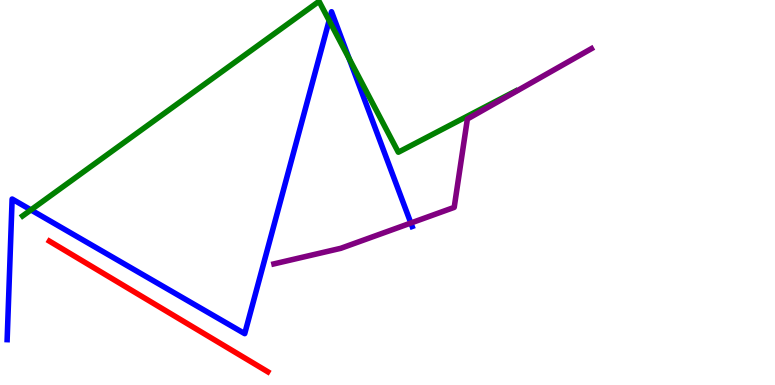[{'lines': ['blue', 'red'], 'intersections': []}, {'lines': ['green', 'red'], 'intersections': []}, {'lines': ['purple', 'red'], 'intersections': []}, {'lines': ['blue', 'green'], 'intersections': [{'x': 0.399, 'y': 4.55}, {'x': 4.25, 'y': 9.47}, {'x': 4.5, 'y': 8.48}]}, {'lines': ['blue', 'purple'], 'intersections': [{'x': 5.3, 'y': 4.21}]}, {'lines': ['green', 'purple'], 'intersections': []}]